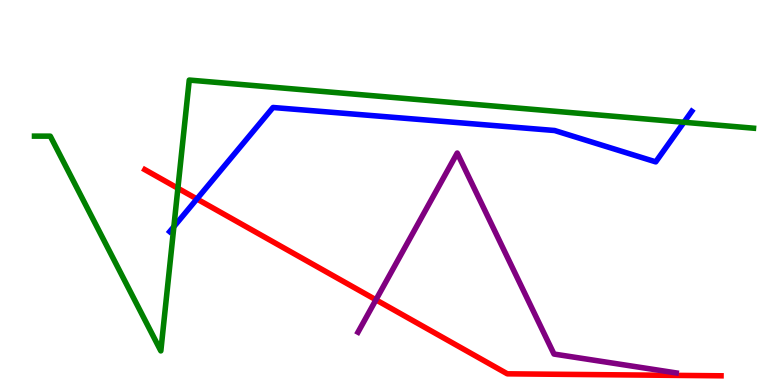[{'lines': ['blue', 'red'], 'intersections': [{'x': 2.54, 'y': 4.83}]}, {'lines': ['green', 'red'], 'intersections': [{'x': 2.3, 'y': 5.11}]}, {'lines': ['purple', 'red'], 'intersections': [{'x': 4.85, 'y': 2.21}]}, {'lines': ['blue', 'green'], 'intersections': [{'x': 2.24, 'y': 4.11}, {'x': 8.83, 'y': 6.82}]}, {'lines': ['blue', 'purple'], 'intersections': []}, {'lines': ['green', 'purple'], 'intersections': []}]